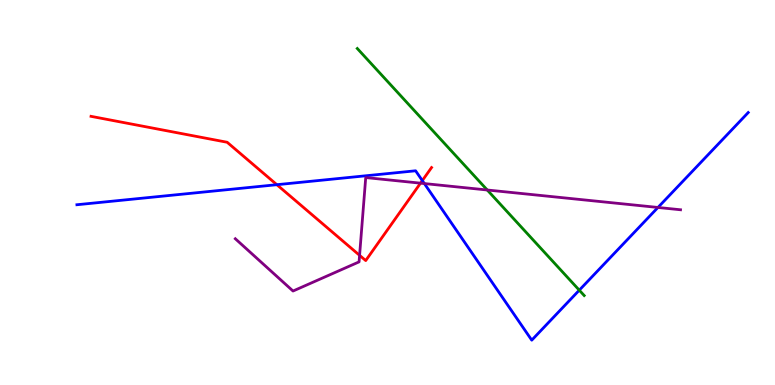[{'lines': ['blue', 'red'], 'intersections': [{'x': 3.57, 'y': 5.2}, {'x': 5.45, 'y': 5.31}]}, {'lines': ['green', 'red'], 'intersections': []}, {'lines': ['purple', 'red'], 'intersections': [{'x': 4.64, 'y': 3.37}, {'x': 5.43, 'y': 5.24}]}, {'lines': ['blue', 'green'], 'intersections': [{'x': 7.47, 'y': 2.46}]}, {'lines': ['blue', 'purple'], 'intersections': [{'x': 5.48, 'y': 5.23}, {'x': 8.49, 'y': 4.61}]}, {'lines': ['green', 'purple'], 'intersections': [{'x': 6.29, 'y': 5.07}]}]